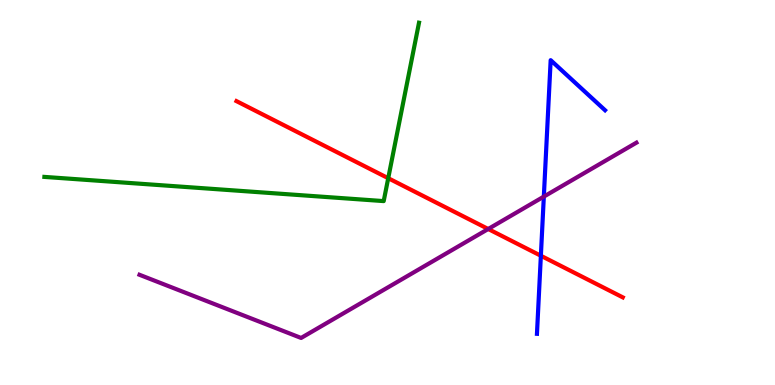[{'lines': ['blue', 'red'], 'intersections': [{'x': 6.98, 'y': 3.36}]}, {'lines': ['green', 'red'], 'intersections': [{'x': 5.01, 'y': 5.37}]}, {'lines': ['purple', 'red'], 'intersections': [{'x': 6.3, 'y': 4.05}]}, {'lines': ['blue', 'green'], 'intersections': []}, {'lines': ['blue', 'purple'], 'intersections': [{'x': 7.02, 'y': 4.89}]}, {'lines': ['green', 'purple'], 'intersections': []}]